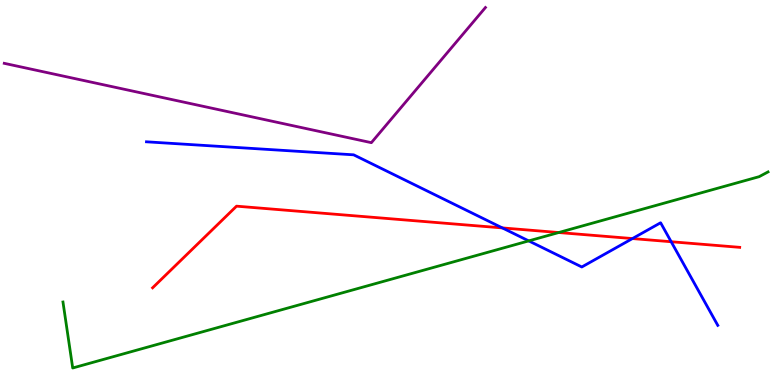[{'lines': ['blue', 'red'], 'intersections': [{'x': 6.48, 'y': 4.08}, {'x': 8.16, 'y': 3.8}, {'x': 8.66, 'y': 3.72}]}, {'lines': ['green', 'red'], 'intersections': [{'x': 7.21, 'y': 3.96}]}, {'lines': ['purple', 'red'], 'intersections': []}, {'lines': ['blue', 'green'], 'intersections': [{'x': 6.82, 'y': 3.74}]}, {'lines': ['blue', 'purple'], 'intersections': []}, {'lines': ['green', 'purple'], 'intersections': []}]